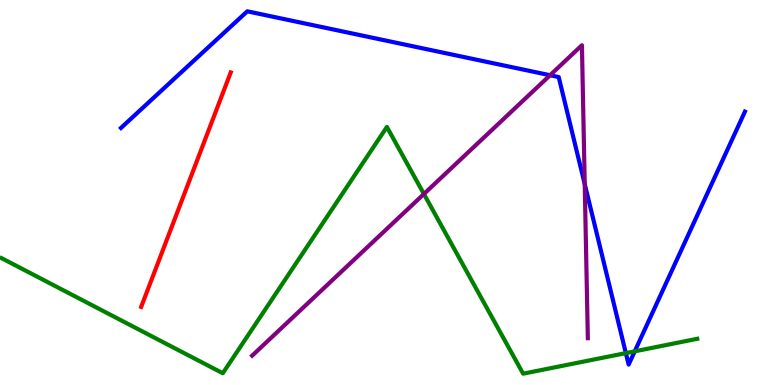[{'lines': ['blue', 'red'], 'intersections': []}, {'lines': ['green', 'red'], 'intersections': []}, {'lines': ['purple', 'red'], 'intersections': []}, {'lines': ['blue', 'green'], 'intersections': [{'x': 8.08, 'y': 0.828}, {'x': 8.19, 'y': 0.875}]}, {'lines': ['blue', 'purple'], 'intersections': [{'x': 7.1, 'y': 8.05}, {'x': 7.54, 'y': 5.22}]}, {'lines': ['green', 'purple'], 'intersections': [{'x': 5.47, 'y': 4.96}]}]